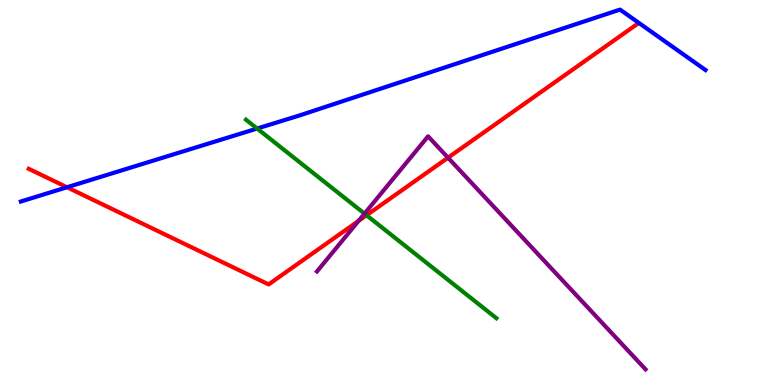[{'lines': ['blue', 'red'], 'intersections': [{'x': 0.865, 'y': 5.14}]}, {'lines': ['green', 'red'], 'intersections': [{'x': 4.73, 'y': 4.41}]}, {'lines': ['purple', 'red'], 'intersections': [{'x': 4.63, 'y': 4.26}, {'x': 5.78, 'y': 5.9}]}, {'lines': ['blue', 'green'], 'intersections': [{'x': 3.32, 'y': 6.66}]}, {'lines': ['blue', 'purple'], 'intersections': []}, {'lines': ['green', 'purple'], 'intersections': [{'x': 4.7, 'y': 4.45}]}]